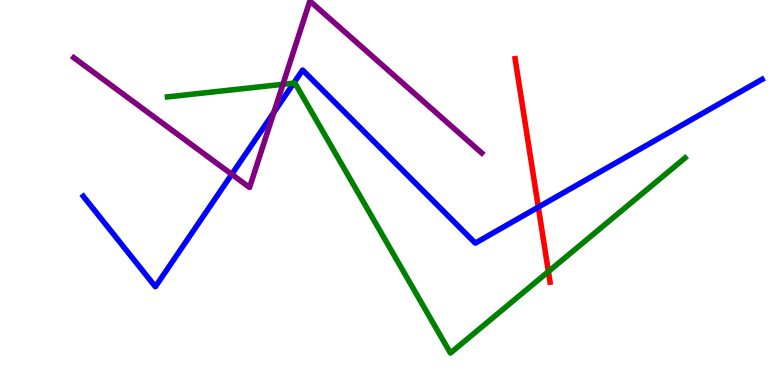[{'lines': ['blue', 'red'], 'intersections': [{'x': 6.95, 'y': 4.62}]}, {'lines': ['green', 'red'], 'intersections': [{'x': 7.08, 'y': 2.95}]}, {'lines': ['purple', 'red'], 'intersections': []}, {'lines': ['blue', 'green'], 'intersections': [{'x': 3.79, 'y': 7.84}]}, {'lines': ['blue', 'purple'], 'intersections': [{'x': 2.99, 'y': 5.47}, {'x': 3.53, 'y': 7.08}]}, {'lines': ['green', 'purple'], 'intersections': [{'x': 3.65, 'y': 7.81}]}]